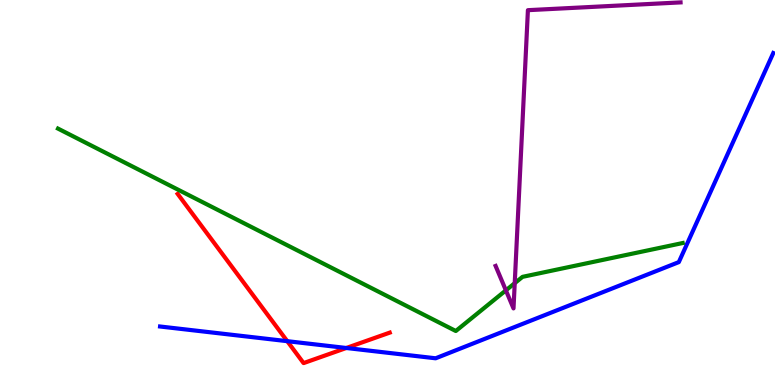[{'lines': ['blue', 'red'], 'intersections': [{'x': 3.71, 'y': 1.14}, {'x': 4.47, 'y': 0.961}]}, {'lines': ['green', 'red'], 'intersections': []}, {'lines': ['purple', 'red'], 'intersections': []}, {'lines': ['blue', 'green'], 'intersections': []}, {'lines': ['blue', 'purple'], 'intersections': []}, {'lines': ['green', 'purple'], 'intersections': [{'x': 6.53, 'y': 2.46}, {'x': 6.64, 'y': 2.64}]}]